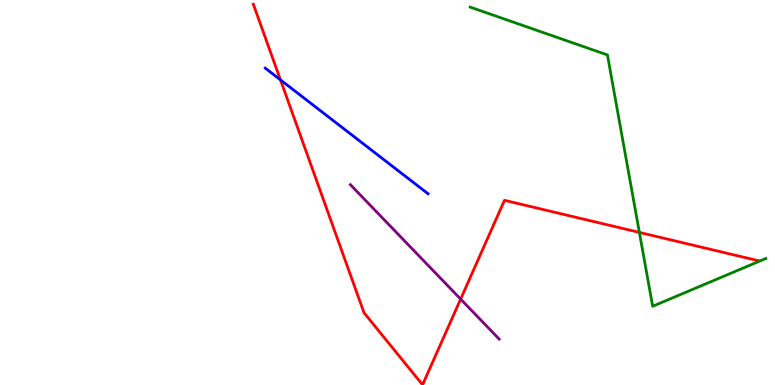[{'lines': ['blue', 'red'], 'intersections': [{'x': 3.62, 'y': 7.93}]}, {'lines': ['green', 'red'], 'intersections': [{'x': 8.25, 'y': 3.96}]}, {'lines': ['purple', 'red'], 'intersections': [{'x': 5.94, 'y': 2.23}]}, {'lines': ['blue', 'green'], 'intersections': []}, {'lines': ['blue', 'purple'], 'intersections': []}, {'lines': ['green', 'purple'], 'intersections': []}]